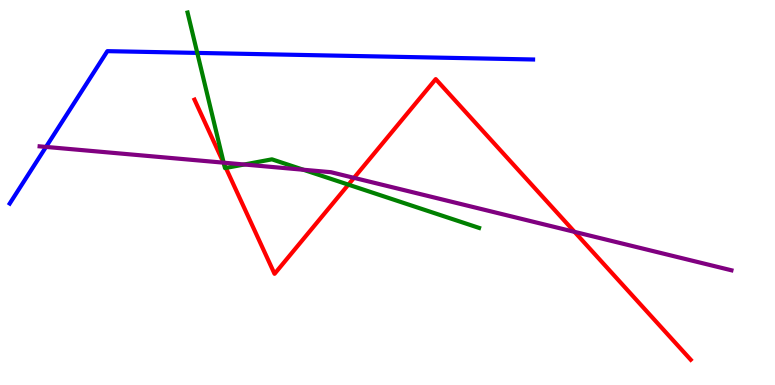[{'lines': ['blue', 'red'], 'intersections': []}, {'lines': ['green', 'red'], 'intersections': [{'x': 2.89, 'y': 5.75}, {'x': 2.91, 'y': 5.64}, {'x': 4.5, 'y': 5.2}]}, {'lines': ['purple', 'red'], 'intersections': [{'x': 2.88, 'y': 5.78}, {'x': 4.57, 'y': 5.38}, {'x': 7.41, 'y': 3.98}]}, {'lines': ['blue', 'green'], 'intersections': [{'x': 2.55, 'y': 8.63}]}, {'lines': ['blue', 'purple'], 'intersections': [{'x': 0.594, 'y': 6.18}]}, {'lines': ['green', 'purple'], 'intersections': [{'x': 2.89, 'y': 5.77}, {'x': 3.15, 'y': 5.73}, {'x': 3.91, 'y': 5.59}]}]